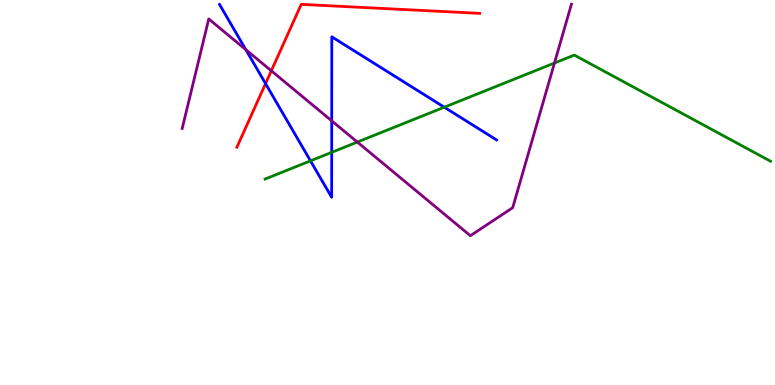[{'lines': ['blue', 'red'], 'intersections': [{'x': 3.43, 'y': 7.83}]}, {'lines': ['green', 'red'], 'intersections': []}, {'lines': ['purple', 'red'], 'intersections': [{'x': 3.5, 'y': 8.16}]}, {'lines': ['blue', 'green'], 'intersections': [{'x': 4.01, 'y': 5.82}, {'x': 4.28, 'y': 6.04}, {'x': 5.73, 'y': 7.22}]}, {'lines': ['blue', 'purple'], 'intersections': [{'x': 3.17, 'y': 8.71}, {'x': 4.28, 'y': 6.86}]}, {'lines': ['green', 'purple'], 'intersections': [{'x': 4.61, 'y': 6.31}, {'x': 7.15, 'y': 8.36}]}]